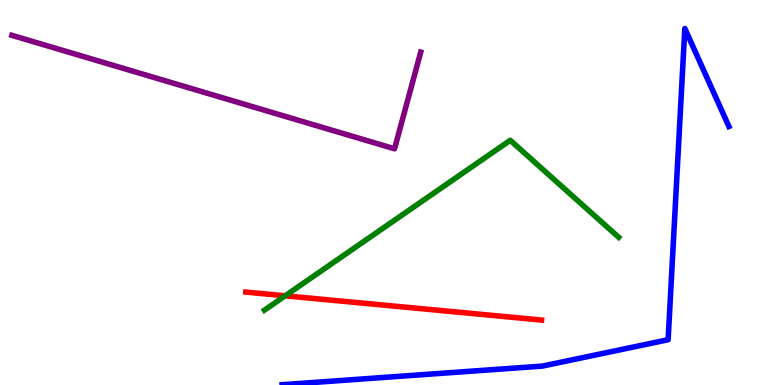[{'lines': ['blue', 'red'], 'intersections': []}, {'lines': ['green', 'red'], 'intersections': [{'x': 3.68, 'y': 2.32}]}, {'lines': ['purple', 'red'], 'intersections': []}, {'lines': ['blue', 'green'], 'intersections': []}, {'lines': ['blue', 'purple'], 'intersections': []}, {'lines': ['green', 'purple'], 'intersections': []}]